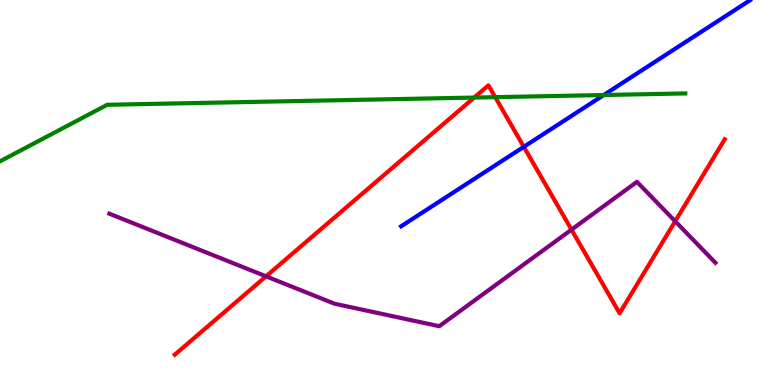[{'lines': ['blue', 'red'], 'intersections': [{'x': 6.76, 'y': 6.19}]}, {'lines': ['green', 'red'], 'intersections': [{'x': 6.12, 'y': 7.47}, {'x': 6.39, 'y': 7.48}]}, {'lines': ['purple', 'red'], 'intersections': [{'x': 3.43, 'y': 2.82}, {'x': 7.37, 'y': 4.03}, {'x': 8.71, 'y': 4.25}]}, {'lines': ['blue', 'green'], 'intersections': [{'x': 7.79, 'y': 7.53}]}, {'lines': ['blue', 'purple'], 'intersections': []}, {'lines': ['green', 'purple'], 'intersections': []}]